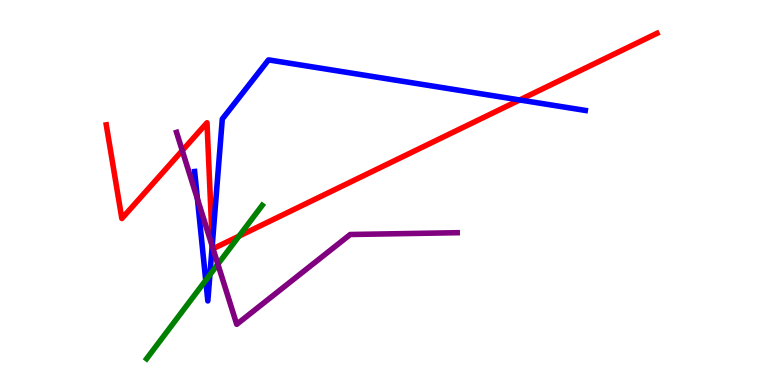[{'lines': ['blue', 'red'], 'intersections': [{'x': 2.74, 'y': 3.65}, {'x': 6.71, 'y': 7.4}]}, {'lines': ['green', 'red'], 'intersections': [{'x': 3.08, 'y': 3.87}]}, {'lines': ['purple', 'red'], 'intersections': [{'x': 2.35, 'y': 6.09}, {'x': 2.74, 'y': 3.59}, {'x': 2.75, 'y': 3.54}]}, {'lines': ['blue', 'green'], 'intersections': [{'x': 2.65, 'y': 2.72}, {'x': 2.71, 'y': 2.86}]}, {'lines': ['blue', 'purple'], 'intersections': [{'x': 2.55, 'y': 4.83}, {'x': 2.74, 'y': 3.61}]}, {'lines': ['green', 'purple'], 'intersections': [{'x': 2.81, 'y': 3.14}]}]